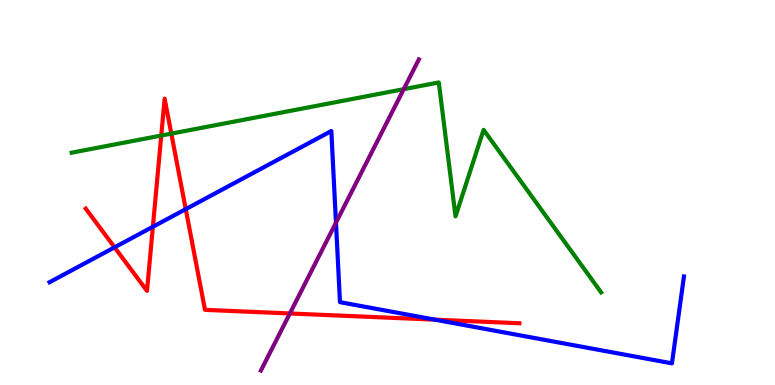[{'lines': ['blue', 'red'], 'intersections': [{'x': 1.48, 'y': 3.58}, {'x': 1.97, 'y': 4.11}, {'x': 2.4, 'y': 4.57}, {'x': 5.61, 'y': 1.7}]}, {'lines': ['green', 'red'], 'intersections': [{'x': 2.08, 'y': 6.48}, {'x': 2.21, 'y': 6.53}]}, {'lines': ['purple', 'red'], 'intersections': [{'x': 3.74, 'y': 1.86}]}, {'lines': ['blue', 'green'], 'intersections': []}, {'lines': ['blue', 'purple'], 'intersections': [{'x': 4.34, 'y': 4.22}]}, {'lines': ['green', 'purple'], 'intersections': [{'x': 5.21, 'y': 7.68}]}]